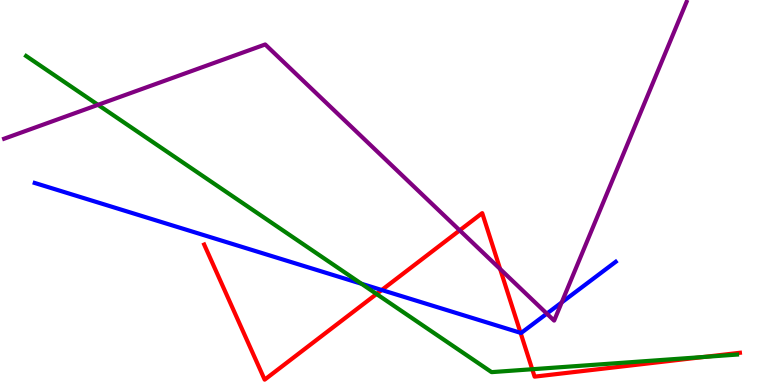[{'lines': ['blue', 'red'], 'intersections': [{'x': 4.93, 'y': 2.47}, {'x': 6.72, 'y': 1.35}]}, {'lines': ['green', 'red'], 'intersections': [{'x': 4.86, 'y': 2.36}, {'x': 6.87, 'y': 0.41}, {'x': 9.08, 'y': 0.729}]}, {'lines': ['purple', 'red'], 'intersections': [{'x': 5.93, 'y': 4.02}, {'x': 6.45, 'y': 3.01}]}, {'lines': ['blue', 'green'], 'intersections': [{'x': 4.66, 'y': 2.63}]}, {'lines': ['blue', 'purple'], 'intersections': [{'x': 7.06, 'y': 1.85}, {'x': 7.25, 'y': 2.14}]}, {'lines': ['green', 'purple'], 'intersections': [{'x': 1.26, 'y': 7.28}]}]